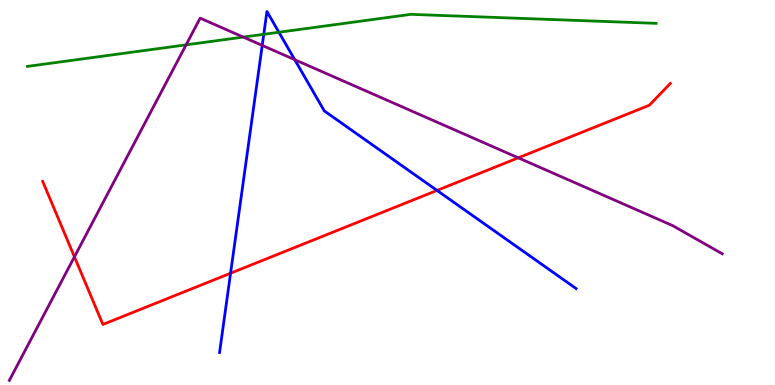[{'lines': ['blue', 'red'], 'intersections': [{'x': 2.98, 'y': 2.9}, {'x': 5.64, 'y': 5.05}]}, {'lines': ['green', 'red'], 'intersections': []}, {'lines': ['purple', 'red'], 'intersections': [{'x': 0.96, 'y': 3.33}, {'x': 6.69, 'y': 5.9}]}, {'lines': ['blue', 'green'], 'intersections': [{'x': 3.4, 'y': 9.11}, {'x': 3.6, 'y': 9.16}]}, {'lines': ['blue', 'purple'], 'intersections': [{'x': 3.38, 'y': 8.82}, {'x': 3.8, 'y': 8.45}]}, {'lines': ['green', 'purple'], 'intersections': [{'x': 2.4, 'y': 8.83}, {'x': 3.14, 'y': 9.04}]}]